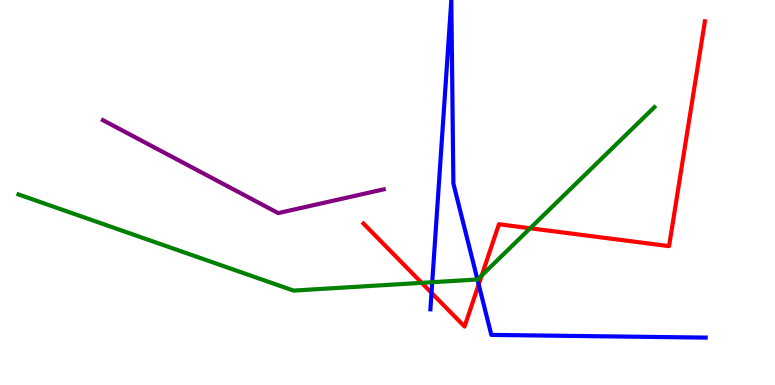[{'lines': ['blue', 'red'], 'intersections': [{'x': 5.57, 'y': 2.39}, {'x': 6.18, 'y': 2.61}]}, {'lines': ['green', 'red'], 'intersections': [{'x': 5.44, 'y': 2.65}, {'x': 6.22, 'y': 2.84}, {'x': 6.84, 'y': 4.07}]}, {'lines': ['purple', 'red'], 'intersections': []}, {'lines': ['blue', 'green'], 'intersections': [{'x': 5.58, 'y': 2.67}, {'x': 6.16, 'y': 2.74}]}, {'lines': ['blue', 'purple'], 'intersections': []}, {'lines': ['green', 'purple'], 'intersections': []}]